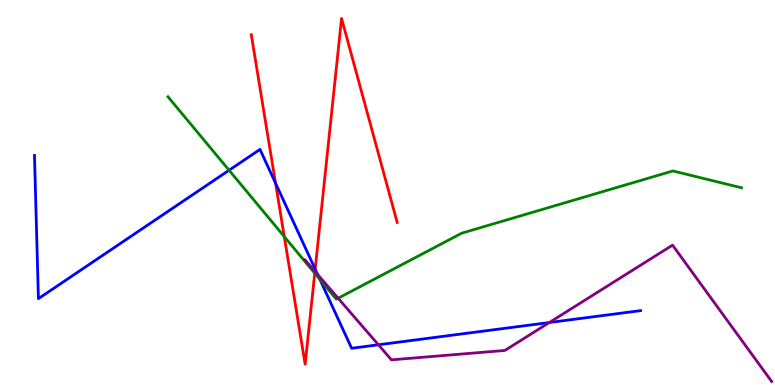[{'lines': ['blue', 'red'], 'intersections': [{'x': 3.56, 'y': 5.24}, {'x': 4.07, 'y': 3.01}]}, {'lines': ['green', 'red'], 'intersections': [{'x': 3.67, 'y': 3.85}, {'x': 4.06, 'y': 2.9}]}, {'lines': ['purple', 'red'], 'intersections': [{'x': 4.06, 'y': 2.95}]}, {'lines': ['blue', 'green'], 'intersections': [{'x': 2.96, 'y': 5.58}, {'x': 4.13, 'y': 2.74}]}, {'lines': ['blue', 'purple'], 'intersections': [{'x': 4.1, 'y': 2.87}, {'x': 4.88, 'y': 1.04}, {'x': 7.09, 'y': 1.62}]}, {'lines': ['green', 'purple'], 'intersections': [{'x': 4.36, 'y': 2.25}]}]